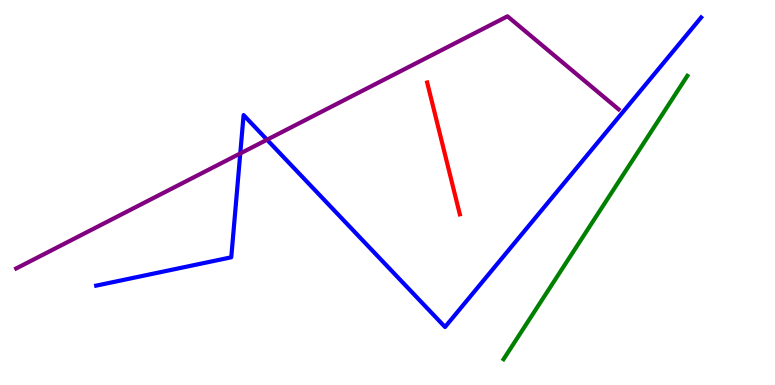[{'lines': ['blue', 'red'], 'intersections': []}, {'lines': ['green', 'red'], 'intersections': []}, {'lines': ['purple', 'red'], 'intersections': []}, {'lines': ['blue', 'green'], 'intersections': []}, {'lines': ['blue', 'purple'], 'intersections': [{'x': 3.1, 'y': 6.01}, {'x': 3.45, 'y': 6.37}]}, {'lines': ['green', 'purple'], 'intersections': []}]